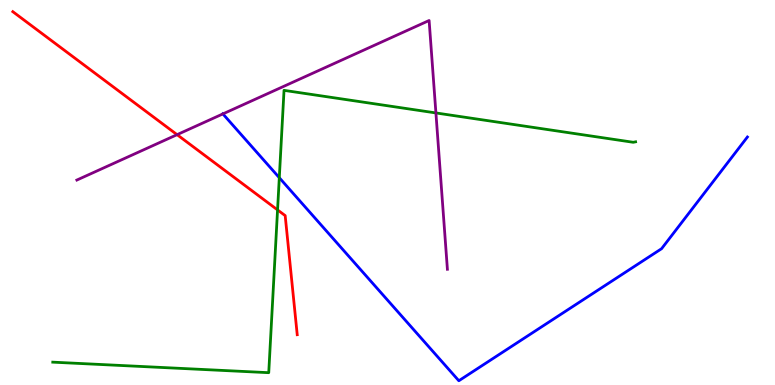[{'lines': ['blue', 'red'], 'intersections': []}, {'lines': ['green', 'red'], 'intersections': [{'x': 3.58, 'y': 4.55}]}, {'lines': ['purple', 'red'], 'intersections': [{'x': 2.28, 'y': 6.5}]}, {'lines': ['blue', 'green'], 'intersections': [{'x': 3.6, 'y': 5.38}]}, {'lines': ['blue', 'purple'], 'intersections': [{'x': 2.88, 'y': 7.04}]}, {'lines': ['green', 'purple'], 'intersections': [{'x': 5.62, 'y': 7.07}]}]